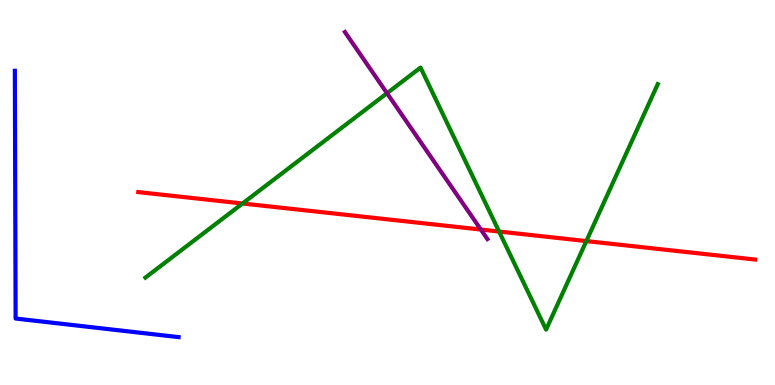[{'lines': ['blue', 'red'], 'intersections': []}, {'lines': ['green', 'red'], 'intersections': [{'x': 3.13, 'y': 4.71}, {'x': 6.44, 'y': 3.99}, {'x': 7.57, 'y': 3.74}]}, {'lines': ['purple', 'red'], 'intersections': [{'x': 6.2, 'y': 4.04}]}, {'lines': ['blue', 'green'], 'intersections': []}, {'lines': ['blue', 'purple'], 'intersections': []}, {'lines': ['green', 'purple'], 'intersections': [{'x': 4.99, 'y': 7.58}]}]